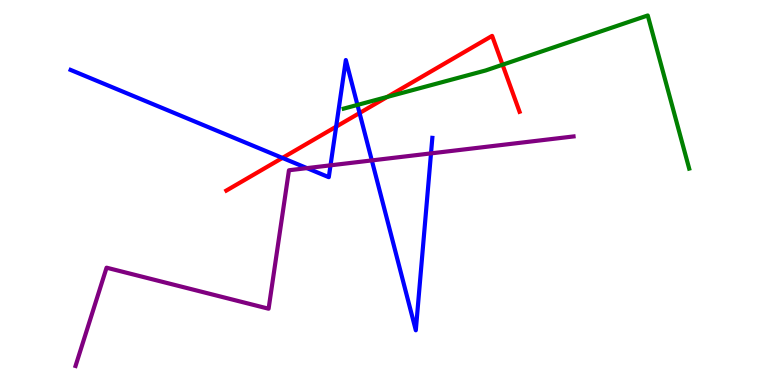[{'lines': ['blue', 'red'], 'intersections': [{'x': 3.64, 'y': 5.9}, {'x': 4.34, 'y': 6.71}, {'x': 4.64, 'y': 7.06}]}, {'lines': ['green', 'red'], 'intersections': [{'x': 5.0, 'y': 7.48}, {'x': 6.48, 'y': 8.32}]}, {'lines': ['purple', 'red'], 'intersections': []}, {'lines': ['blue', 'green'], 'intersections': [{'x': 4.61, 'y': 7.27}]}, {'lines': ['blue', 'purple'], 'intersections': [{'x': 3.96, 'y': 5.63}, {'x': 4.26, 'y': 5.71}, {'x': 4.8, 'y': 5.83}, {'x': 5.56, 'y': 6.02}]}, {'lines': ['green', 'purple'], 'intersections': []}]